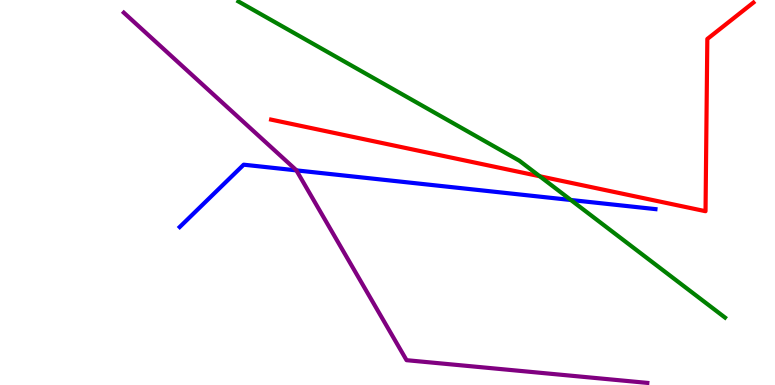[{'lines': ['blue', 'red'], 'intersections': []}, {'lines': ['green', 'red'], 'intersections': [{'x': 6.96, 'y': 5.42}]}, {'lines': ['purple', 'red'], 'intersections': []}, {'lines': ['blue', 'green'], 'intersections': [{'x': 7.37, 'y': 4.81}]}, {'lines': ['blue', 'purple'], 'intersections': [{'x': 3.82, 'y': 5.57}]}, {'lines': ['green', 'purple'], 'intersections': []}]